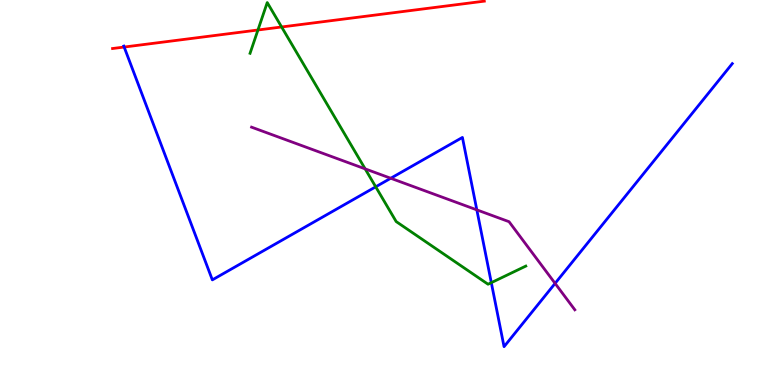[{'lines': ['blue', 'red'], 'intersections': [{'x': 1.6, 'y': 8.78}]}, {'lines': ['green', 'red'], 'intersections': [{'x': 3.33, 'y': 9.22}, {'x': 3.63, 'y': 9.3}]}, {'lines': ['purple', 'red'], 'intersections': []}, {'lines': ['blue', 'green'], 'intersections': [{'x': 4.85, 'y': 5.15}, {'x': 6.34, 'y': 2.66}]}, {'lines': ['blue', 'purple'], 'intersections': [{'x': 5.04, 'y': 5.37}, {'x': 6.15, 'y': 4.55}, {'x': 7.16, 'y': 2.64}]}, {'lines': ['green', 'purple'], 'intersections': [{'x': 4.71, 'y': 5.61}]}]